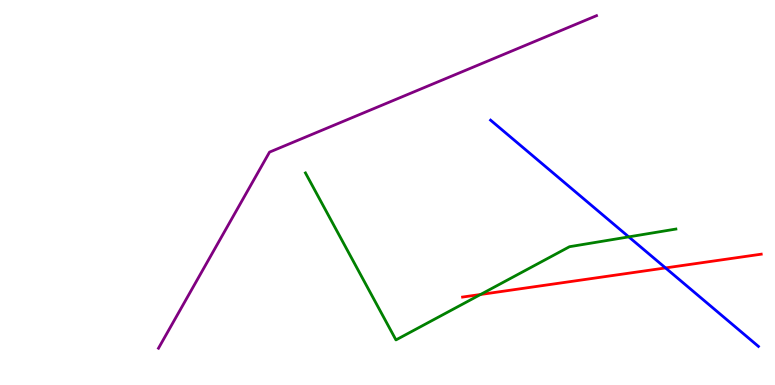[{'lines': ['blue', 'red'], 'intersections': [{'x': 8.59, 'y': 3.04}]}, {'lines': ['green', 'red'], 'intersections': [{'x': 6.2, 'y': 2.35}]}, {'lines': ['purple', 'red'], 'intersections': []}, {'lines': ['blue', 'green'], 'intersections': [{'x': 8.11, 'y': 3.85}]}, {'lines': ['blue', 'purple'], 'intersections': []}, {'lines': ['green', 'purple'], 'intersections': []}]